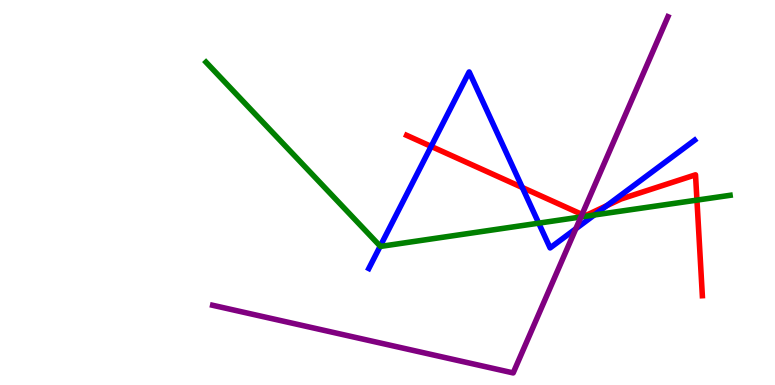[{'lines': ['blue', 'red'], 'intersections': [{'x': 5.56, 'y': 6.2}, {'x': 6.74, 'y': 5.13}, {'x': 7.83, 'y': 4.66}]}, {'lines': ['green', 'red'], 'intersections': [{'x': 8.99, 'y': 4.8}]}, {'lines': ['purple', 'red'], 'intersections': [{'x': 7.51, 'y': 4.43}]}, {'lines': ['blue', 'green'], 'intersections': [{'x': 4.91, 'y': 3.61}, {'x': 6.95, 'y': 4.2}, {'x': 7.67, 'y': 4.42}]}, {'lines': ['blue', 'purple'], 'intersections': [{'x': 7.43, 'y': 4.06}]}, {'lines': ['green', 'purple'], 'intersections': [{'x': 7.5, 'y': 4.37}]}]